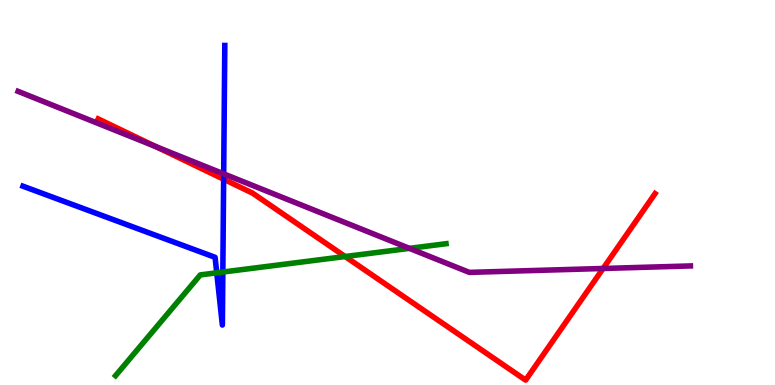[{'lines': ['blue', 'red'], 'intersections': [{'x': 2.89, 'y': 5.34}]}, {'lines': ['green', 'red'], 'intersections': [{'x': 4.45, 'y': 3.34}]}, {'lines': ['purple', 'red'], 'intersections': [{'x': 2.01, 'y': 6.19}, {'x': 7.78, 'y': 3.03}]}, {'lines': ['blue', 'green'], 'intersections': [{'x': 2.8, 'y': 2.91}, {'x': 2.88, 'y': 2.93}]}, {'lines': ['blue', 'purple'], 'intersections': [{'x': 2.89, 'y': 5.48}]}, {'lines': ['green', 'purple'], 'intersections': [{'x': 5.28, 'y': 3.55}]}]